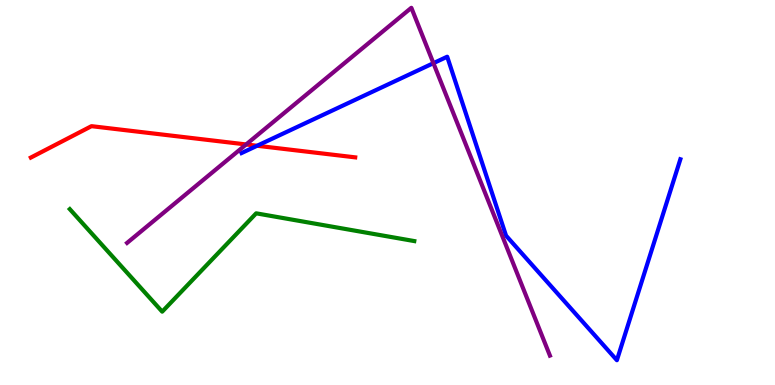[{'lines': ['blue', 'red'], 'intersections': [{'x': 3.32, 'y': 6.21}]}, {'lines': ['green', 'red'], 'intersections': []}, {'lines': ['purple', 'red'], 'intersections': [{'x': 3.18, 'y': 6.25}]}, {'lines': ['blue', 'green'], 'intersections': []}, {'lines': ['blue', 'purple'], 'intersections': [{'x': 5.59, 'y': 8.36}]}, {'lines': ['green', 'purple'], 'intersections': []}]